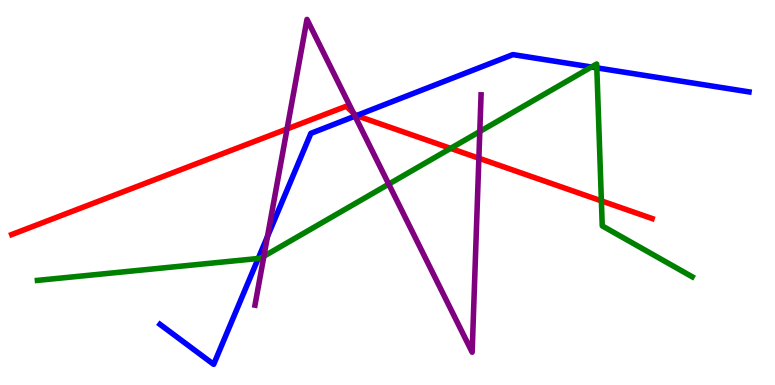[{'lines': ['blue', 'red'], 'intersections': [{'x': 4.6, 'y': 7.0}]}, {'lines': ['green', 'red'], 'intersections': [{'x': 5.81, 'y': 6.15}, {'x': 7.76, 'y': 4.78}]}, {'lines': ['purple', 'red'], 'intersections': [{'x': 3.7, 'y': 6.65}, {'x': 4.56, 'y': 7.06}, {'x': 6.18, 'y': 5.89}]}, {'lines': ['blue', 'green'], 'intersections': [{'x': 3.33, 'y': 3.29}, {'x': 7.63, 'y': 8.26}, {'x': 7.7, 'y': 8.24}]}, {'lines': ['blue', 'purple'], 'intersections': [{'x': 3.45, 'y': 3.86}, {'x': 4.58, 'y': 6.98}]}, {'lines': ['green', 'purple'], 'intersections': [{'x': 3.4, 'y': 3.34}, {'x': 5.02, 'y': 5.22}, {'x': 6.19, 'y': 6.58}]}]